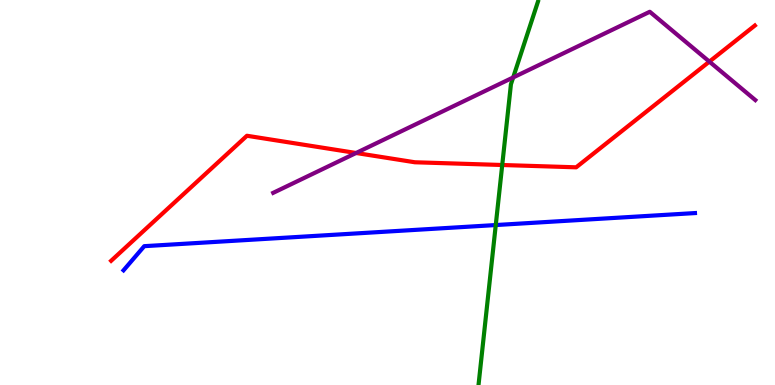[{'lines': ['blue', 'red'], 'intersections': []}, {'lines': ['green', 'red'], 'intersections': [{'x': 6.48, 'y': 5.71}]}, {'lines': ['purple', 'red'], 'intersections': [{'x': 4.59, 'y': 6.03}, {'x': 9.15, 'y': 8.4}]}, {'lines': ['blue', 'green'], 'intersections': [{'x': 6.4, 'y': 4.15}]}, {'lines': ['blue', 'purple'], 'intersections': []}, {'lines': ['green', 'purple'], 'intersections': [{'x': 6.62, 'y': 7.99}]}]